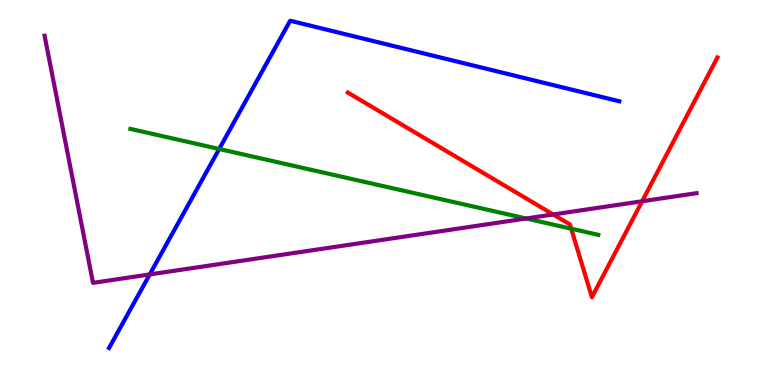[{'lines': ['blue', 'red'], 'intersections': []}, {'lines': ['green', 'red'], 'intersections': [{'x': 7.37, 'y': 4.06}]}, {'lines': ['purple', 'red'], 'intersections': [{'x': 7.14, 'y': 4.43}, {'x': 8.29, 'y': 4.77}]}, {'lines': ['blue', 'green'], 'intersections': [{'x': 2.83, 'y': 6.13}]}, {'lines': ['blue', 'purple'], 'intersections': [{'x': 1.93, 'y': 2.87}]}, {'lines': ['green', 'purple'], 'intersections': [{'x': 6.79, 'y': 4.32}]}]